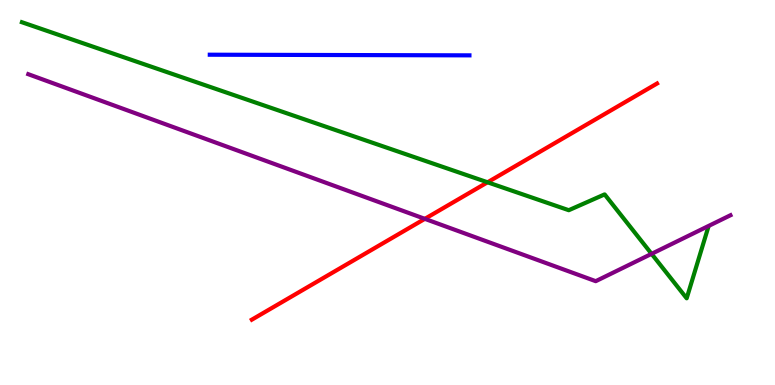[{'lines': ['blue', 'red'], 'intersections': []}, {'lines': ['green', 'red'], 'intersections': [{'x': 6.29, 'y': 5.27}]}, {'lines': ['purple', 'red'], 'intersections': [{'x': 5.48, 'y': 4.32}]}, {'lines': ['blue', 'green'], 'intersections': []}, {'lines': ['blue', 'purple'], 'intersections': []}, {'lines': ['green', 'purple'], 'intersections': [{'x': 8.41, 'y': 3.41}]}]